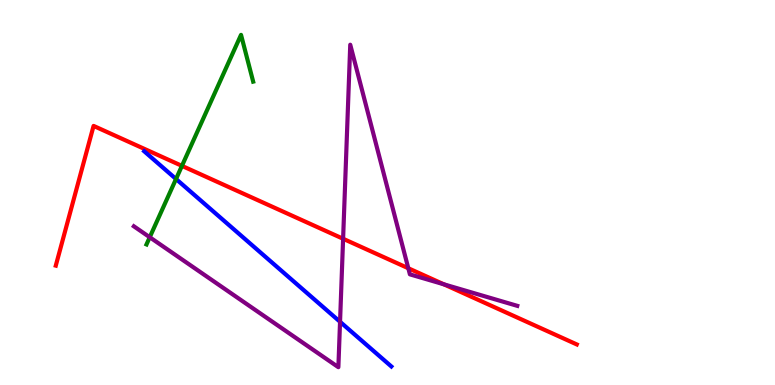[{'lines': ['blue', 'red'], 'intersections': []}, {'lines': ['green', 'red'], 'intersections': [{'x': 2.35, 'y': 5.69}]}, {'lines': ['purple', 'red'], 'intersections': [{'x': 4.43, 'y': 3.8}, {'x': 5.27, 'y': 3.03}, {'x': 5.73, 'y': 2.62}]}, {'lines': ['blue', 'green'], 'intersections': [{'x': 2.27, 'y': 5.35}]}, {'lines': ['blue', 'purple'], 'intersections': [{'x': 4.39, 'y': 1.64}]}, {'lines': ['green', 'purple'], 'intersections': [{'x': 1.93, 'y': 3.84}]}]